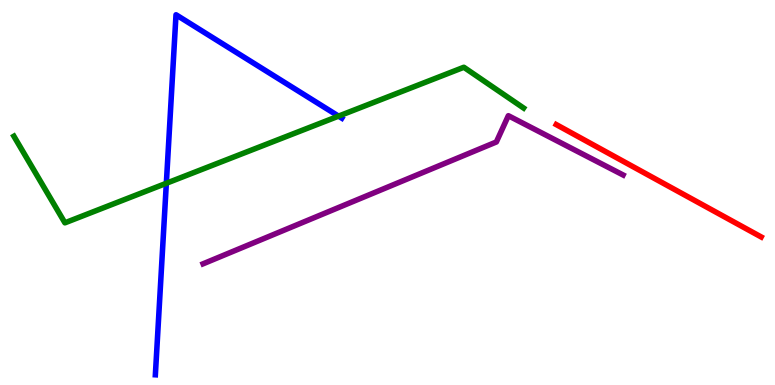[{'lines': ['blue', 'red'], 'intersections': []}, {'lines': ['green', 'red'], 'intersections': []}, {'lines': ['purple', 'red'], 'intersections': []}, {'lines': ['blue', 'green'], 'intersections': [{'x': 2.15, 'y': 5.24}, {'x': 4.37, 'y': 6.98}]}, {'lines': ['blue', 'purple'], 'intersections': []}, {'lines': ['green', 'purple'], 'intersections': []}]